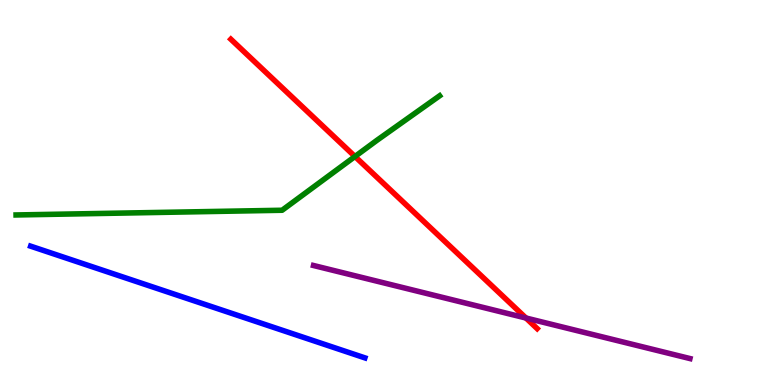[{'lines': ['blue', 'red'], 'intersections': []}, {'lines': ['green', 'red'], 'intersections': [{'x': 4.58, 'y': 5.94}]}, {'lines': ['purple', 'red'], 'intersections': [{'x': 6.79, 'y': 1.74}]}, {'lines': ['blue', 'green'], 'intersections': []}, {'lines': ['blue', 'purple'], 'intersections': []}, {'lines': ['green', 'purple'], 'intersections': []}]